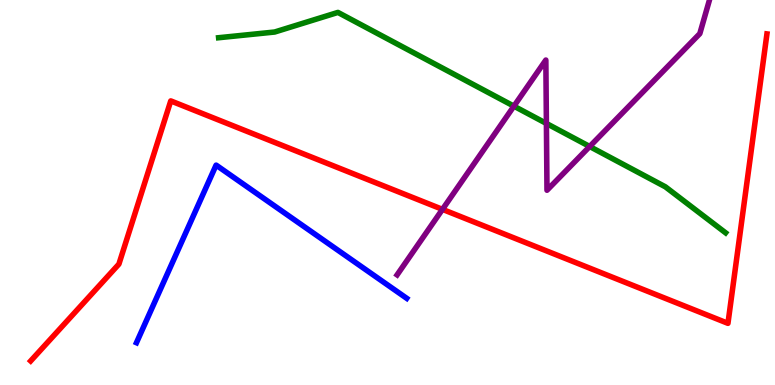[{'lines': ['blue', 'red'], 'intersections': []}, {'lines': ['green', 'red'], 'intersections': []}, {'lines': ['purple', 'red'], 'intersections': [{'x': 5.71, 'y': 4.56}]}, {'lines': ['blue', 'green'], 'intersections': []}, {'lines': ['blue', 'purple'], 'intersections': []}, {'lines': ['green', 'purple'], 'intersections': [{'x': 6.63, 'y': 7.24}, {'x': 7.05, 'y': 6.79}, {'x': 7.61, 'y': 6.19}]}]